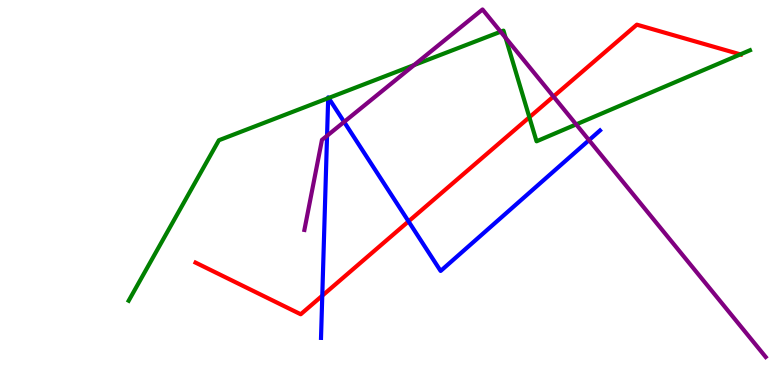[{'lines': ['blue', 'red'], 'intersections': [{'x': 4.16, 'y': 2.32}, {'x': 5.27, 'y': 4.25}]}, {'lines': ['green', 'red'], 'intersections': [{'x': 6.83, 'y': 6.95}, {'x': 9.55, 'y': 8.59}]}, {'lines': ['purple', 'red'], 'intersections': [{'x': 7.14, 'y': 7.49}]}, {'lines': ['blue', 'green'], 'intersections': [{'x': 4.23, 'y': 7.45}, {'x': 4.24, 'y': 7.46}]}, {'lines': ['blue', 'purple'], 'intersections': [{'x': 4.22, 'y': 6.47}, {'x': 4.44, 'y': 6.83}, {'x': 7.6, 'y': 6.36}]}, {'lines': ['green', 'purple'], 'intersections': [{'x': 5.34, 'y': 8.31}, {'x': 6.46, 'y': 9.18}, {'x': 6.52, 'y': 9.02}, {'x': 7.43, 'y': 6.77}]}]